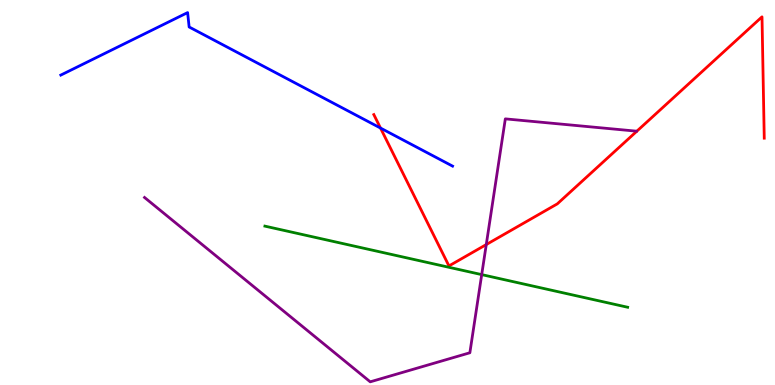[{'lines': ['blue', 'red'], 'intersections': [{'x': 4.91, 'y': 6.67}]}, {'lines': ['green', 'red'], 'intersections': []}, {'lines': ['purple', 'red'], 'intersections': [{'x': 6.27, 'y': 3.65}]}, {'lines': ['blue', 'green'], 'intersections': []}, {'lines': ['blue', 'purple'], 'intersections': []}, {'lines': ['green', 'purple'], 'intersections': [{'x': 6.22, 'y': 2.87}]}]